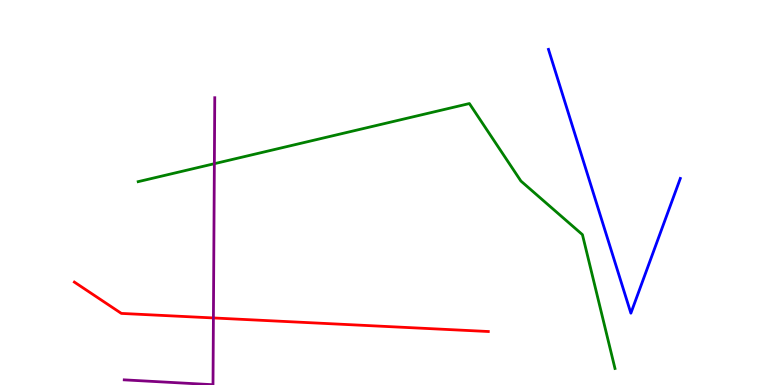[{'lines': ['blue', 'red'], 'intersections': []}, {'lines': ['green', 'red'], 'intersections': []}, {'lines': ['purple', 'red'], 'intersections': [{'x': 2.75, 'y': 1.74}]}, {'lines': ['blue', 'green'], 'intersections': []}, {'lines': ['blue', 'purple'], 'intersections': []}, {'lines': ['green', 'purple'], 'intersections': [{'x': 2.77, 'y': 5.75}]}]